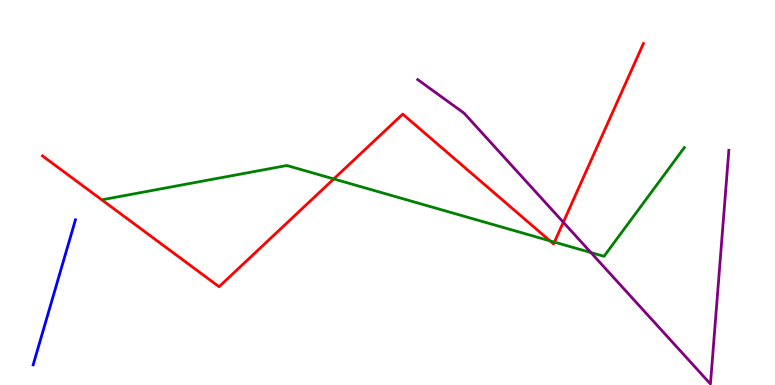[{'lines': ['blue', 'red'], 'intersections': []}, {'lines': ['green', 'red'], 'intersections': [{'x': 4.31, 'y': 5.35}, {'x': 7.1, 'y': 3.74}, {'x': 7.15, 'y': 3.71}]}, {'lines': ['purple', 'red'], 'intersections': [{'x': 7.27, 'y': 4.23}]}, {'lines': ['blue', 'green'], 'intersections': []}, {'lines': ['blue', 'purple'], 'intersections': []}, {'lines': ['green', 'purple'], 'intersections': [{'x': 7.62, 'y': 3.44}]}]